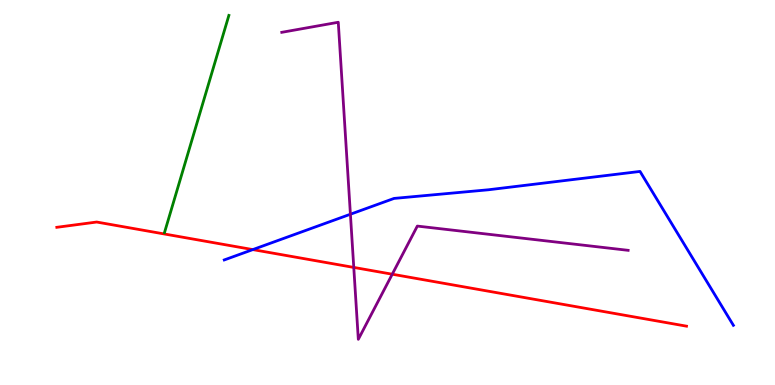[{'lines': ['blue', 'red'], 'intersections': [{'x': 3.26, 'y': 3.52}]}, {'lines': ['green', 'red'], 'intersections': []}, {'lines': ['purple', 'red'], 'intersections': [{'x': 4.56, 'y': 3.05}, {'x': 5.06, 'y': 2.88}]}, {'lines': ['blue', 'green'], 'intersections': []}, {'lines': ['blue', 'purple'], 'intersections': [{'x': 4.52, 'y': 4.44}]}, {'lines': ['green', 'purple'], 'intersections': []}]